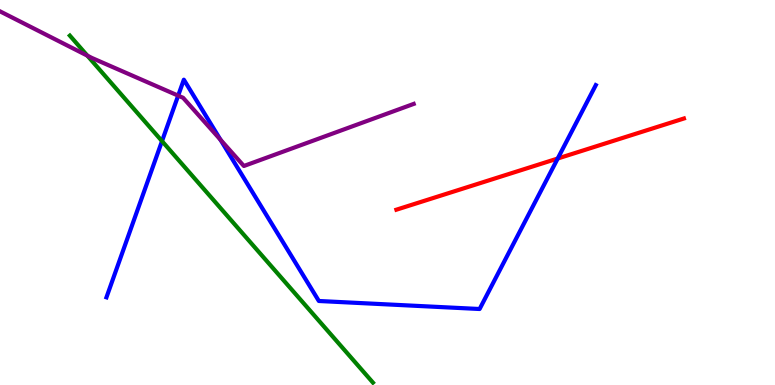[{'lines': ['blue', 'red'], 'intersections': [{'x': 7.2, 'y': 5.88}]}, {'lines': ['green', 'red'], 'intersections': []}, {'lines': ['purple', 'red'], 'intersections': []}, {'lines': ['blue', 'green'], 'intersections': [{'x': 2.09, 'y': 6.33}]}, {'lines': ['blue', 'purple'], 'intersections': [{'x': 2.3, 'y': 7.52}, {'x': 2.84, 'y': 6.37}]}, {'lines': ['green', 'purple'], 'intersections': [{'x': 1.13, 'y': 8.55}]}]